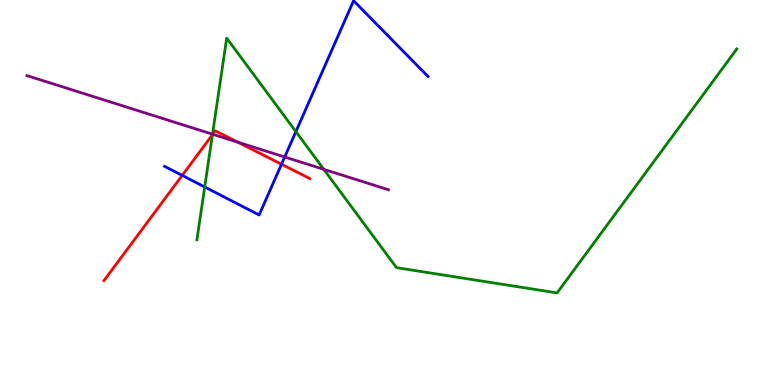[{'lines': ['blue', 'red'], 'intersections': [{'x': 2.35, 'y': 5.44}, {'x': 3.63, 'y': 5.73}]}, {'lines': ['green', 'red'], 'intersections': [{'x': 2.74, 'y': 6.5}]}, {'lines': ['purple', 'red'], 'intersections': [{'x': 2.75, 'y': 6.51}, {'x': 3.07, 'y': 6.31}]}, {'lines': ['blue', 'green'], 'intersections': [{'x': 2.64, 'y': 5.14}, {'x': 3.82, 'y': 6.58}]}, {'lines': ['blue', 'purple'], 'intersections': [{'x': 3.67, 'y': 5.92}]}, {'lines': ['green', 'purple'], 'intersections': [{'x': 2.74, 'y': 6.51}, {'x': 4.18, 'y': 5.6}]}]